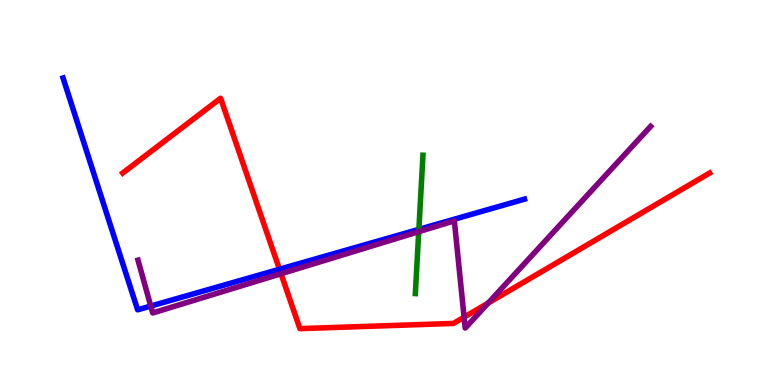[{'lines': ['blue', 'red'], 'intersections': [{'x': 3.61, 'y': 3.01}]}, {'lines': ['green', 'red'], 'intersections': []}, {'lines': ['purple', 'red'], 'intersections': [{'x': 3.63, 'y': 2.89}, {'x': 5.99, 'y': 1.76}, {'x': 6.3, 'y': 2.13}]}, {'lines': ['blue', 'green'], 'intersections': [{'x': 5.4, 'y': 4.04}]}, {'lines': ['blue', 'purple'], 'intersections': [{'x': 1.95, 'y': 2.05}]}, {'lines': ['green', 'purple'], 'intersections': [{'x': 5.4, 'y': 3.98}]}]